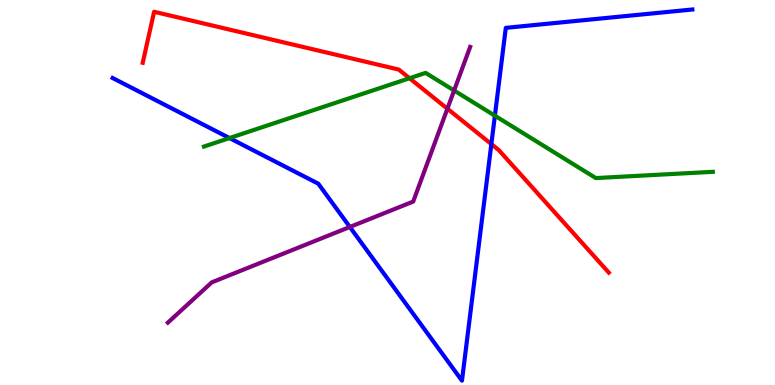[{'lines': ['blue', 'red'], 'intersections': [{'x': 6.34, 'y': 6.26}]}, {'lines': ['green', 'red'], 'intersections': [{'x': 5.28, 'y': 7.97}]}, {'lines': ['purple', 'red'], 'intersections': [{'x': 5.77, 'y': 7.18}]}, {'lines': ['blue', 'green'], 'intersections': [{'x': 2.96, 'y': 6.41}, {'x': 6.39, 'y': 6.99}]}, {'lines': ['blue', 'purple'], 'intersections': [{'x': 4.51, 'y': 4.1}]}, {'lines': ['green', 'purple'], 'intersections': [{'x': 5.86, 'y': 7.65}]}]